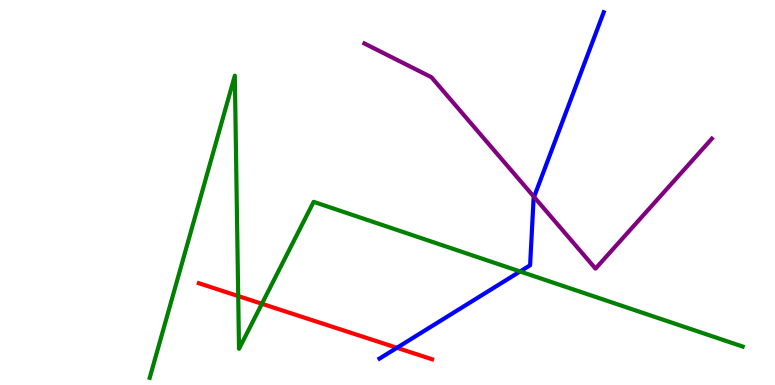[{'lines': ['blue', 'red'], 'intersections': [{'x': 5.12, 'y': 0.966}]}, {'lines': ['green', 'red'], 'intersections': [{'x': 3.07, 'y': 2.31}, {'x': 3.38, 'y': 2.11}]}, {'lines': ['purple', 'red'], 'intersections': []}, {'lines': ['blue', 'green'], 'intersections': [{'x': 6.71, 'y': 2.95}]}, {'lines': ['blue', 'purple'], 'intersections': [{'x': 6.89, 'y': 4.88}]}, {'lines': ['green', 'purple'], 'intersections': []}]